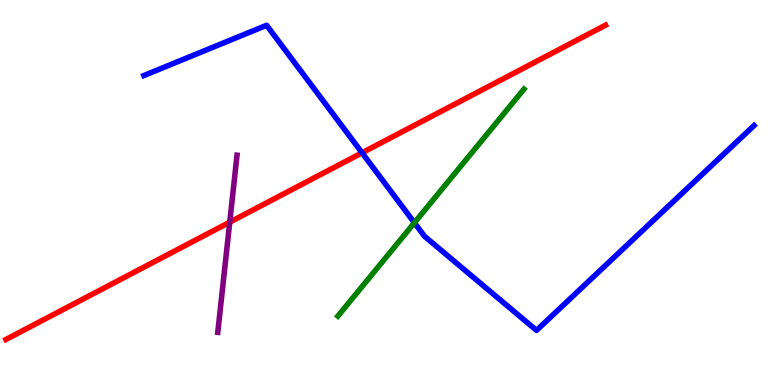[{'lines': ['blue', 'red'], 'intersections': [{'x': 4.67, 'y': 6.03}]}, {'lines': ['green', 'red'], 'intersections': []}, {'lines': ['purple', 'red'], 'intersections': [{'x': 2.96, 'y': 4.23}]}, {'lines': ['blue', 'green'], 'intersections': [{'x': 5.35, 'y': 4.21}]}, {'lines': ['blue', 'purple'], 'intersections': []}, {'lines': ['green', 'purple'], 'intersections': []}]